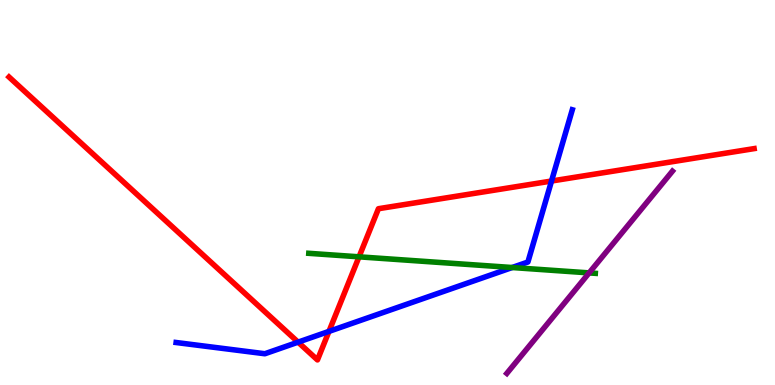[{'lines': ['blue', 'red'], 'intersections': [{'x': 3.85, 'y': 1.11}, {'x': 4.24, 'y': 1.39}, {'x': 7.12, 'y': 5.3}]}, {'lines': ['green', 'red'], 'intersections': [{'x': 4.63, 'y': 3.33}]}, {'lines': ['purple', 'red'], 'intersections': []}, {'lines': ['blue', 'green'], 'intersections': [{'x': 6.61, 'y': 3.05}]}, {'lines': ['blue', 'purple'], 'intersections': []}, {'lines': ['green', 'purple'], 'intersections': [{'x': 7.6, 'y': 2.91}]}]